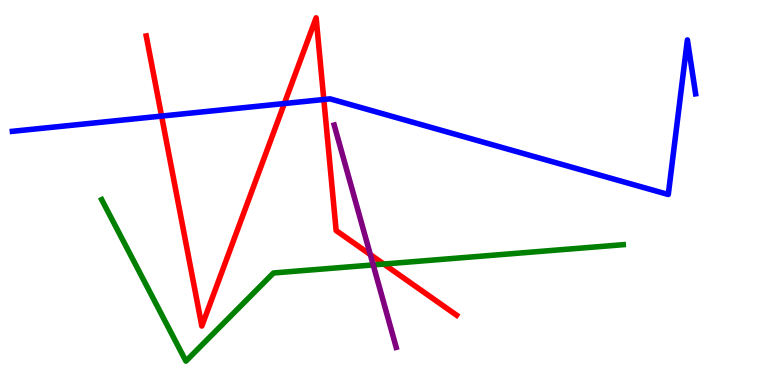[{'lines': ['blue', 'red'], 'intersections': [{'x': 2.09, 'y': 6.99}, {'x': 3.67, 'y': 7.31}, {'x': 4.18, 'y': 7.42}]}, {'lines': ['green', 'red'], 'intersections': [{'x': 4.95, 'y': 3.14}]}, {'lines': ['purple', 'red'], 'intersections': [{'x': 4.78, 'y': 3.39}]}, {'lines': ['blue', 'green'], 'intersections': []}, {'lines': ['blue', 'purple'], 'intersections': []}, {'lines': ['green', 'purple'], 'intersections': [{'x': 4.82, 'y': 3.12}]}]